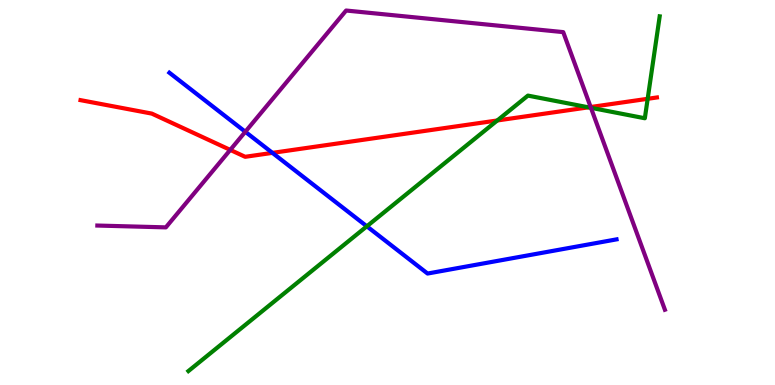[{'lines': ['blue', 'red'], 'intersections': [{'x': 3.52, 'y': 6.03}]}, {'lines': ['green', 'red'], 'intersections': [{'x': 6.42, 'y': 6.87}, {'x': 7.59, 'y': 7.21}, {'x': 8.36, 'y': 7.43}]}, {'lines': ['purple', 'red'], 'intersections': [{'x': 2.97, 'y': 6.11}, {'x': 7.62, 'y': 7.22}]}, {'lines': ['blue', 'green'], 'intersections': [{'x': 4.73, 'y': 4.12}]}, {'lines': ['blue', 'purple'], 'intersections': [{'x': 3.17, 'y': 6.58}]}, {'lines': ['green', 'purple'], 'intersections': [{'x': 7.63, 'y': 7.2}]}]